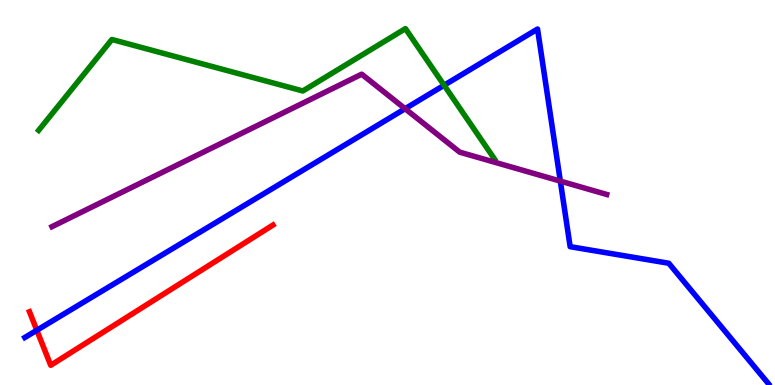[{'lines': ['blue', 'red'], 'intersections': [{'x': 0.475, 'y': 1.42}]}, {'lines': ['green', 'red'], 'intersections': []}, {'lines': ['purple', 'red'], 'intersections': []}, {'lines': ['blue', 'green'], 'intersections': [{'x': 5.73, 'y': 7.79}]}, {'lines': ['blue', 'purple'], 'intersections': [{'x': 5.23, 'y': 7.18}, {'x': 7.23, 'y': 5.3}]}, {'lines': ['green', 'purple'], 'intersections': []}]